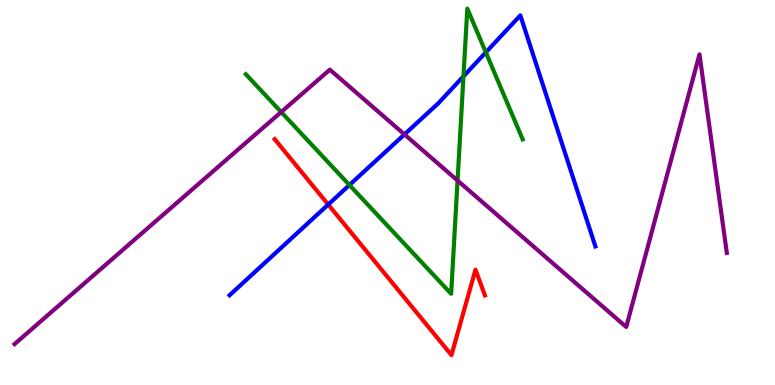[{'lines': ['blue', 'red'], 'intersections': [{'x': 4.23, 'y': 4.69}]}, {'lines': ['green', 'red'], 'intersections': []}, {'lines': ['purple', 'red'], 'intersections': []}, {'lines': ['blue', 'green'], 'intersections': [{'x': 4.51, 'y': 5.19}, {'x': 5.98, 'y': 8.02}, {'x': 6.27, 'y': 8.64}]}, {'lines': ['blue', 'purple'], 'intersections': [{'x': 5.22, 'y': 6.51}]}, {'lines': ['green', 'purple'], 'intersections': [{'x': 3.63, 'y': 7.09}, {'x': 5.9, 'y': 5.31}]}]